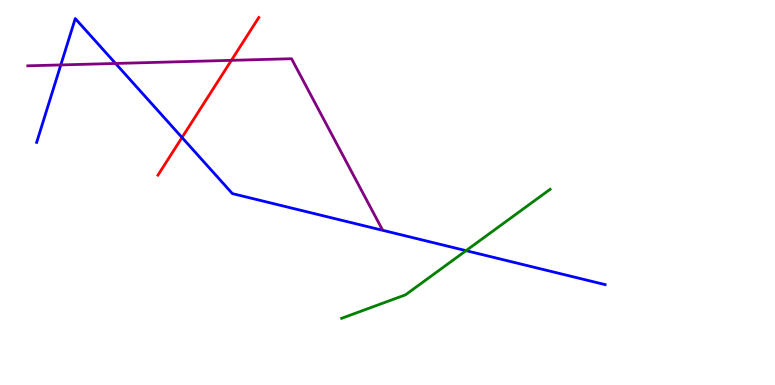[{'lines': ['blue', 'red'], 'intersections': [{'x': 2.35, 'y': 6.43}]}, {'lines': ['green', 'red'], 'intersections': []}, {'lines': ['purple', 'red'], 'intersections': [{'x': 2.99, 'y': 8.43}]}, {'lines': ['blue', 'green'], 'intersections': [{'x': 6.01, 'y': 3.49}]}, {'lines': ['blue', 'purple'], 'intersections': [{'x': 0.784, 'y': 8.31}, {'x': 1.49, 'y': 8.35}]}, {'lines': ['green', 'purple'], 'intersections': []}]